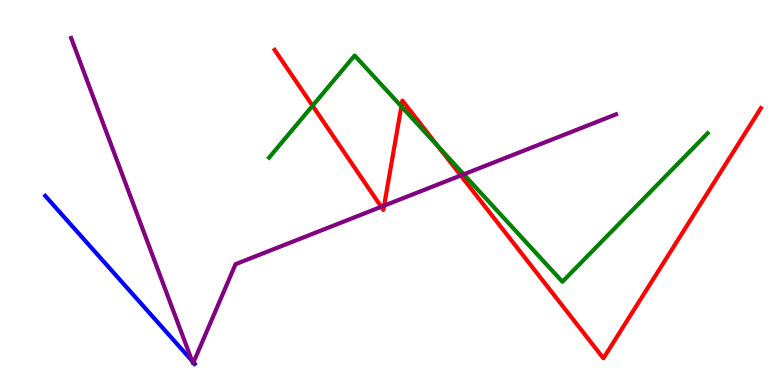[{'lines': ['blue', 'red'], 'intersections': []}, {'lines': ['green', 'red'], 'intersections': [{'x': 4.03, 'y': 7.25}, {'x': 5.18, 'y': 7.24}, {'x': 5.65, 'y': 6.2}]}, {'lines': ['purple', 'red'], 'intersections': [{'x': 4.92, 'y': 4.63}, {'x': 4.96, 'y': 4.66}, {'x': 5.95, 'y': 5.44}]}, {'lines': ['blue', 'green'], 'intersections': []}, {'lines': ['blue', 'purple'], 'intersections': [{'x': 2.48, 'y': 0.628}, {'x': 2.5, 'y': 0.586}]}, {'lines': ['green', 'purple'], 'intersections': [{'x': 5.98, 'y': 5.47}]}]